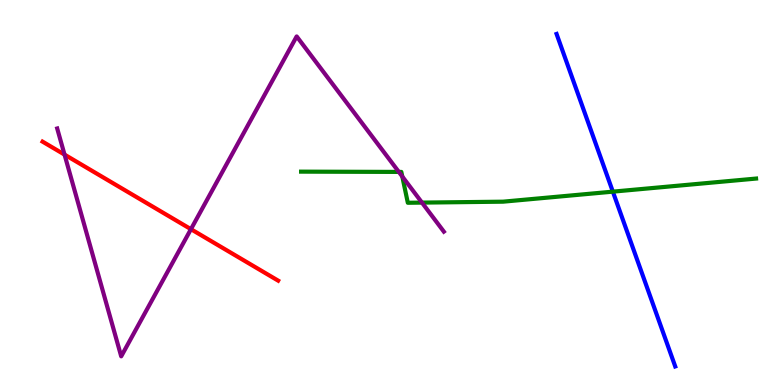[{'lines': ['blue', 'red'], 'intersections': []}, {'lines': ['green', 'red'], 'intersections': []}, {'lines': ['purple', 'red'], 'intersections': [{'x': 0.833, 'y': 5.98}, {'x': 2.46, 'y': 4.05}]}, {'lines': ['blue', 'green'], 'intersections': [{'x': 7.91, 'y': 5.02}]}, {'lines': ['blue', 'purple'], 'intersections': []}, {'lines': ['green', 'purple'], 'intersections': [{'x': 5.15, 'y': 5.53}, {'x': 5.19, 'y': 5.42}, {'x': 5.44, 'y': 4.74}]}]